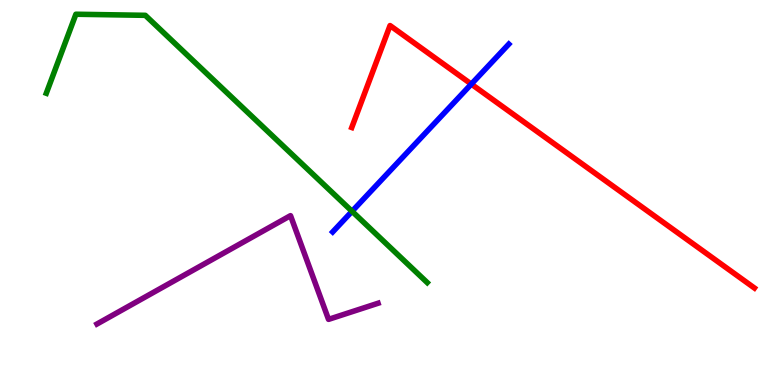[{'lines': ['blue', 'red'], 'intersections': [{'x': 6.08, 'y': 7.82}]}, {'lines': ['green', 'red'], 'intersections': []}, {'lines': ['purple', 'red'], 'intersections': []}, {'lines': ['blue', 'green'], 'intersections': [{'x': 4.54, 'y': 4.51}]}, {'lines': ['blue', 'purple'], 'intersections': []}, {'lines': ['green', 'purple'], 'intersections': []}]